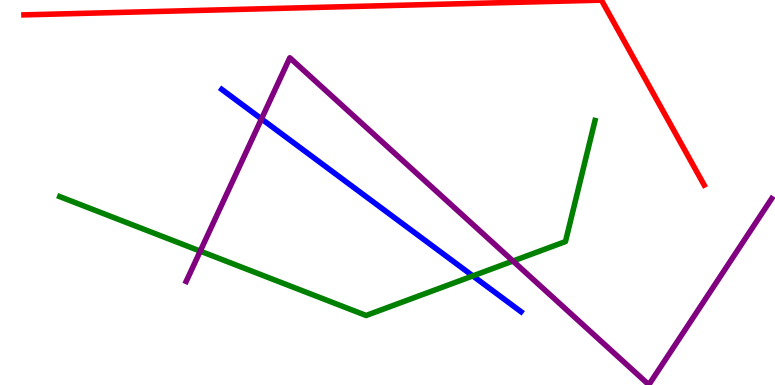[{'lines': ['blue', 'red'], 'intersections': []}, {'lines': ['green', 'red'], 'intersections': []}, {'lines': ['purple', 'red'], 'intersections': []}, {'lines': ['blue', 'green'], 'intersections': [{'x': 6.1, 'y': 2.83}]}, {'lines': ['blue', 'purple'], 'intersections': [{'x': 3.37, 'y': 6.91}]}, {'lines': ['green', 'purple'], 'intersections': [{'x': 2.58, 'y': 3.48}, {'x': 6.62, 'y': 3.22}]}]